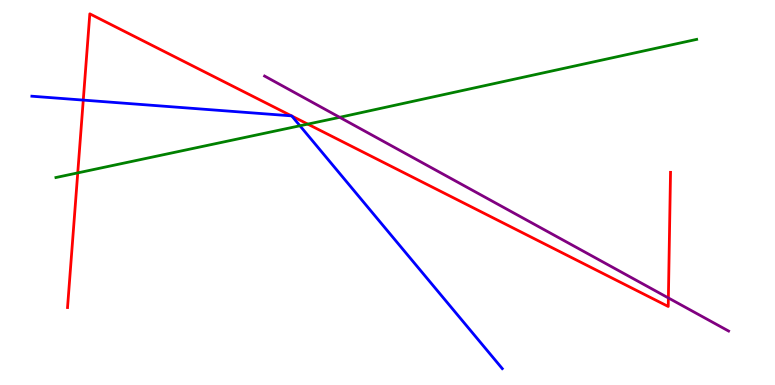[{'lines': ['blue', 'red'], 'intersections': [{'x': 1.07, 'y': 7.4}, {'x': 3.76, 'y': 6.99}, {'x': 3.77, 'y': 6.99}]}, {'lines': ['green', 'red'], 'intersections': [{'x': 1.0, 'y': 5.51}, {'x': 3.97, 'y': 6.78}]}, {'lines': ['purple', 'red'], 'intersections': [{'x': 8.62, 'y': 2.26}]}, {'lines': ['blue', 'green'], 'intersections': [{'x': 3.87, 'y': 6.73}]}, {'lines': ['blue', 'purple'], 'intersections': []}, {'lines': ['green', 'purple'], 'intersections': [{'x': 4.38, 'y': 6.95}]}]